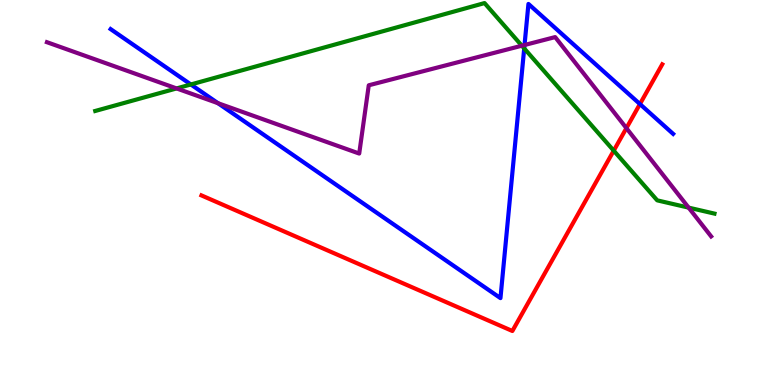[{'lines': ['blue', 'red'], 'intersections': [{'x': 8.26, 'y': 7.3}]}, {'lines': ['green', 'red'], 'intersections': [{'x': 7.92, 'y': 6.09}]}, {'lines': ['purple', 'red'], 'intersections': [{'x': 8.08, 'y': 6.67}]}, {'lines': ['blue', 'green'], 'intersections': [{'x': 2.46, 'y': 7.81}, {'x': 6.76, 'y': 8.74}]}, {'lines': ['blue', 'purple'], 'intersections': [{'x': 2.81, 'y': 7.32}, {'x': 6.77, 'y': 8.83}]}, {'lines': ['green', 'purple'], 'intersections': [{'x': 2.28, 'y': 7.7}, {'x': 6.73, 'y': 8.81}, {'x': 8.89, 'y': 4.61}]}]